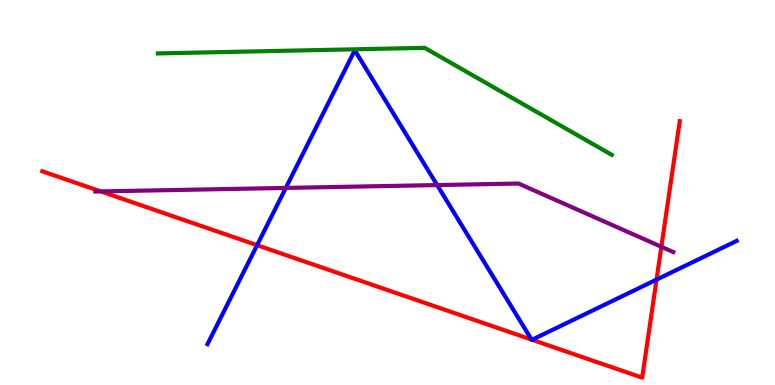[{'lines': ['blue', 'red'], 'intersections': [{'x': 3.32, 'y': 3.63}, {'x': 6.86, 'y': 1.18}, {'x': 6.86, 'y': 1.17}, {'x': 8.47, 'y': 2.74}]}, {'lines': ['green', 'red'], 'intersections': []}, {'lines': ['purple', 'red'], 'intersections': [{'x': 1.3, 'y': 5.03}, {'x': 8.53, 'y': 3.59}]}, {'lines': ['blue', 'green'], 'intersections': []}, {'lines': ['blue', 'purple'], 'intersections': [{'x': 3.69, 'y': 5.12}, {'x': 5.64, 'y': 5.19}]}, {'lines': ['green', 'purple'], 'intersections': []}]